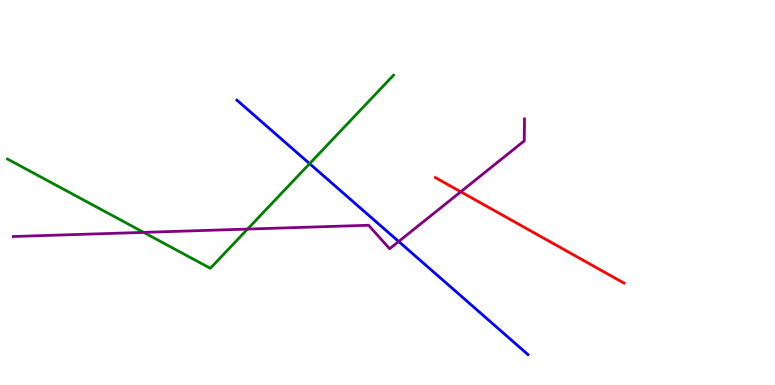[{'lines': ['blue', 'red'], 'intersections': []}, {'lines': ['green', 'red'], 'intersections': []}, {'lines': ['purple', 'red'], 'intersections': [{'x': 5.95, 'y': 5.02}]}, {'lines': ['blue', 'green'], 'intersections': [{'x': 4.0, 'y': 5.75}]}, {'lines': ['blue', 'purple'], 'intersections': [{'x': 5.14, 'y': 3.73}]}, {'lines': ['green', 'purple'], 'intersections': [{'x': 1.85, 'y': 3.96}, {'x': 3.19, 'y': 4.05}]}]